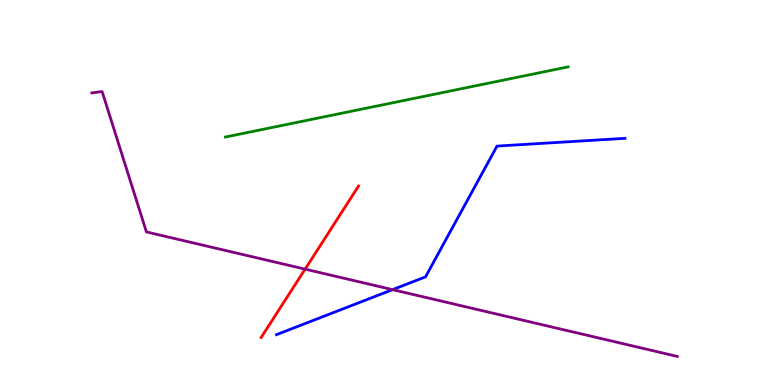[{'lines': ['blue', 'red'], 'intersections': []}, {'lines': ['green', 'red'], 'intersections': []}, {'lines': ['purple', 'red'], 'intersections': [{'x': 3.94, 'y': 3.01}]}, {'lines': ['blue', 'green'], 'intersections': []}, {'lines': ['blue', 'purple'], 'intersections': [{'x': 5.07, 'y': 2.48}]}, {'lines': ['green', 'purple'], 'intersections': []}]